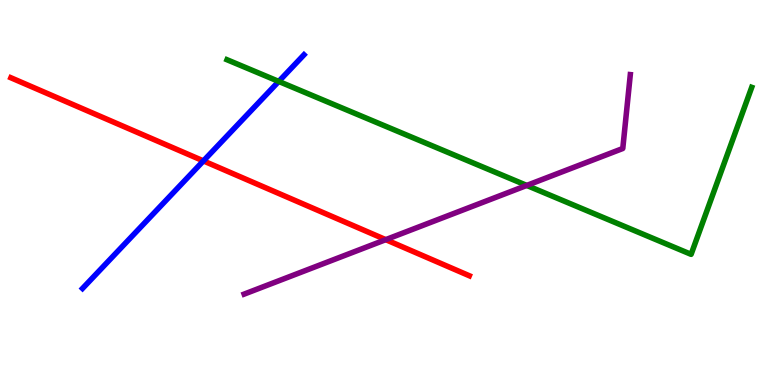[{'lines': ['blue', 'red'], 'intersections': [{'x': 2.62, 'y': 5.82}]}, {'lines': ['green', 'red'], 'intersections': []}, {'lines': ['purple', 'red'], 'intersections': [{'x': 4.98, 'y': 3.78}]}, {'lines': ['blue', 'green'], 'intersections': [{'x': 3.6, 'y': 7.88}]}, {'lines': ['blue', 'purple'], 'intersections': []}, {'lines': ['green', 'purple'], 'intersections': [{'x': 6.8, 'y': 5.18}]}]